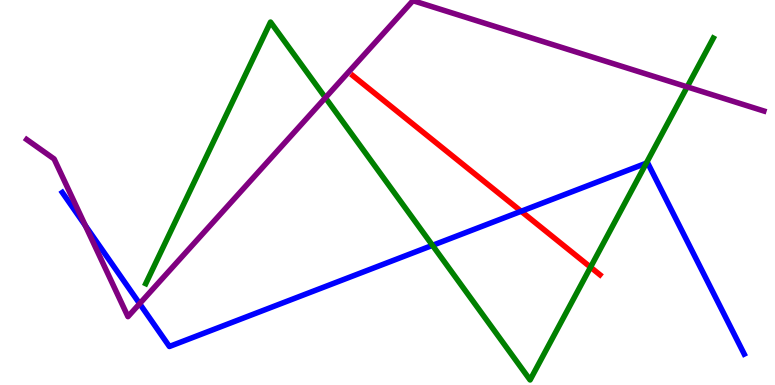[{'lines': ['blue', 'red'], 'intersections': [{'x': 6.72, 'y': 4.51}]}, {'lines': ['green', 'red'], 'intersections': [{'x': 7.62, 'y': 3.06}]}, {'lines': ['purple', 'red'], 'intersections': []}, {'lines': ['blue', 'green'], 'intersections': [{'x': 5.58, 'y': 3.63}, {'x': 8.34, 'y': 5.76}]}, {'lines': ['blue', 'purple'], 'intersections': [{'x': 1.1, 'y': 4.14}, {'x': 1.8, 'y': 2.11}]}, {'lines': ['green', 'purple'], 'intersections': [{'x': 4.2, 'y': 7.46}, {'x': 8.87, 'y': 7.74}]}]